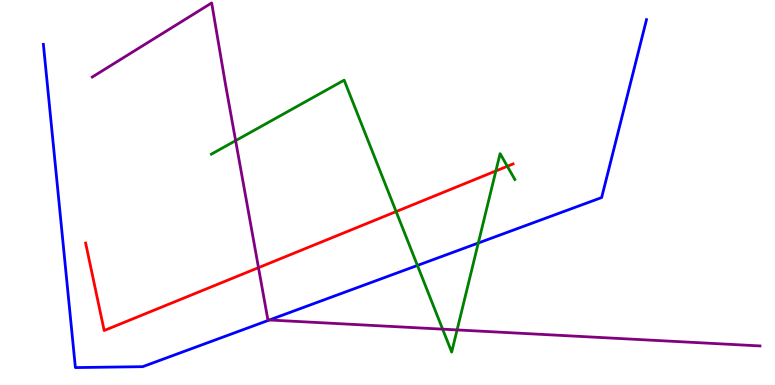[{'lines': ['blue', 'red'], 'intersections': []}, {'lines': ['green', 'red'], 'intersections': [{'x': 5.11, 'y': 4.5}, {'x': 6.4, 'y': 5.56}, {'x': 6.55, 'y': 5.68}]}, {'lines': ['purple', 'red'], 'intersections': [{'x': 3.34, 'y': 3.05}]}, {'lines': ['blue', 'green'], 'intersections': [{'x': 5.39, 'y': 3.11}, {'x': 6.17, 'y': 3.69}]}, {'lines': ['blue', 'purple'], 'intersections': [{'x': 3.48, 'y': 1.69}]}, {'lines': ['green', 'purple'], 'intersections': [{'x': 3.04, 'y': 6.35}, {'x': 5.71, 'y': 1.45}, {'x': 5.9, 'y': 1.43}]}]